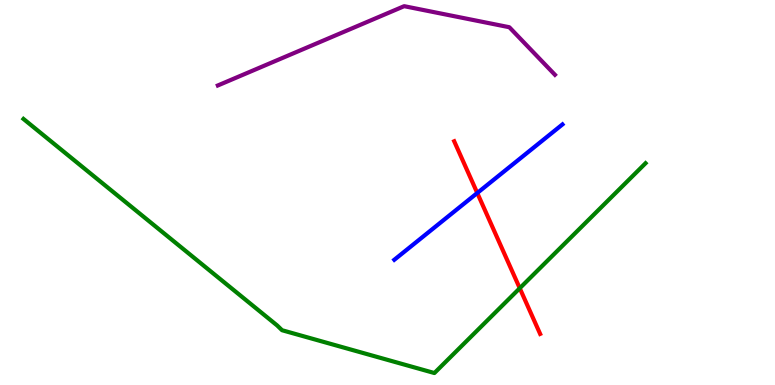[{'lines': ['blue', 'red'], 'intersections': [{'x': 6.16, 'y': 4.99}]}, {'lines': ['green', 'red'], 'intersections': [{'x': 6.71, 'y': 2.51}]}, {'lines': ['purple', 'red'], 'intersections': []}, {'lines': ['blue', 'green'], 'intersections': []}, {'lines': ['blue', 'purple'], 'intersections': []}, {'lines': ['green', 'purple'], 'intersections': []}]